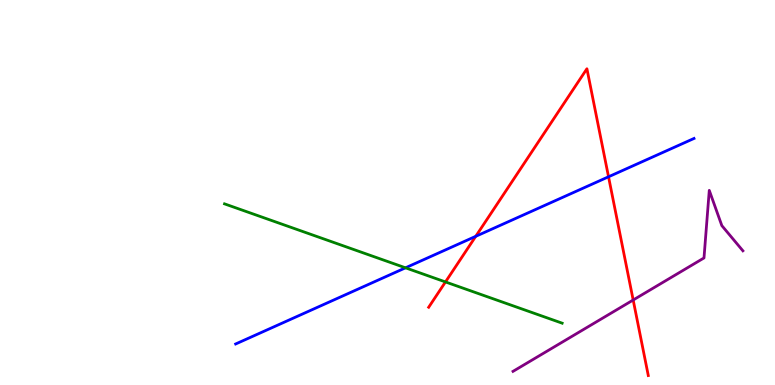[{'lines': ['blue', 'red'], 'intersections': [{'x': 6.14, 'y': 3.86}, {'x': 7.85, 'y': 5.41}]}, {'lines': ['green', 'red'], 'intersections': [{'x': 5.75, 'y': 2.68}]}, {'lines': ['purple', 'red'], 'intersections': [{'x': 8.17, 'y': 2.21}]}, {'lines': ['blue', 'green'], 'intersections': [{'x': 5.23, 'y': 3.04}]}, {'lines': ['blue', 'purple'], 'intersections': []}, {'lines': ['green', 'purple'], 'intersections': []}]